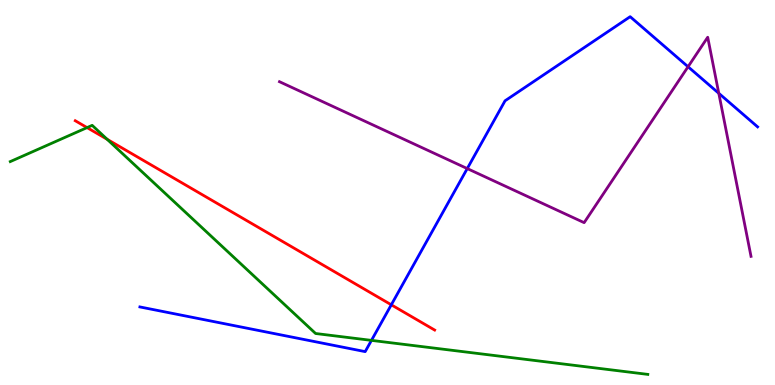[{'lines': ['blue', 'red'], 'intersections': [{'x': 5.05, 'y': 2.08}]}, {'lines': ['green', 'red'], 'intersections': [{'x': 1.12, 'y': 6.69}, {'x': 1.38, 'y': 6.38}]}, {'lines': ['purple', 'red'], 'intersections': []}, {'lines': ['blue', 'green'], 'intersections': [{'x': 4.79, 'y': 1.16}]}, {'lines': ['blue', 'purple'], 'intersections': [{'x': 6.03, 'y': 5.62}, {'x': 8.88, 'y': 8.27}, {'x': 9.27, 'y': 7.58}]}, {'lines': ['green', 'purple'], 'intersections': []}]